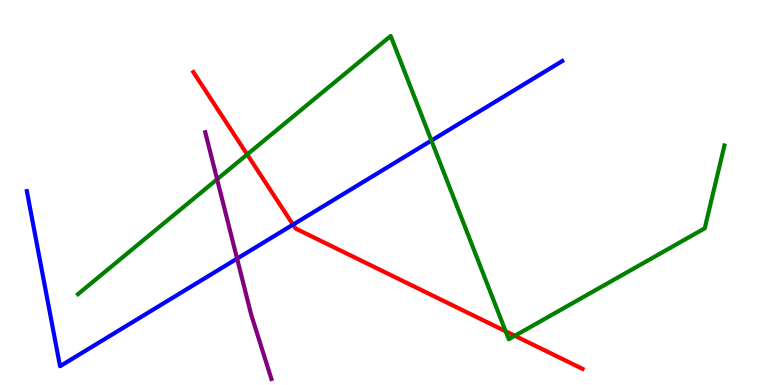[{'lines': ['blue', 'red'], 'intersections': [{'x': 3.78, 'y': 4.17}]}, {'lines': ['green', 'red'], 'intersections': [{'x': 3.19, 'y': 5.99}, {'x': 6.52, 'y': 1.4}, {'x': 6.64, 'y': 1.28}]}, {'lines': ['purple', 'red'], 'intersections': []}, {'lines': ['blue', 'green'], 'intersections': [{'x': 5.57, 'y': 6.35}]}, {'lines': ['blue', 'purple'], 'intersections': [{'x': 3.06, 'y': 3.28}]}, {'lines': ['green', 'purple'], 'intersections': [{'x': 2.8, 'y': 5.34}]}]